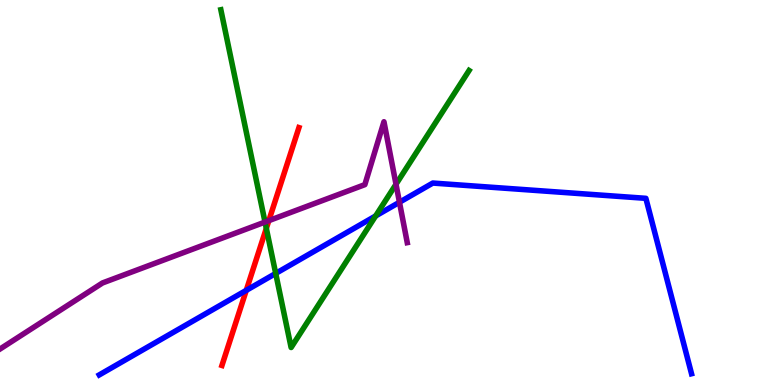[{'lines': ['blue', 'red'], 'intersections': [{'x': 3.18, 'y': 2.46}]}, {'lines': ['green', 'red'], 'intersections': [{'x': 3.44, 'y': 4.07}]}, {'lines': ['purple', 'red'], 'intersections': [{'x': 3.47, 'y': 4.27}]}, {'lines': ['blue', 'green'], 'intersections': [{'x': 3.56, 'y': 2.9}, {'x': 4.85, 'y': 4.39}]}, {'lines': ['blue', 'purple'], 'intersections': [{'x': 5.15, 'y': 4.75}]}, {'lines': ['green', 'purple'], 'intersections': [{'x': 3.42, 'y': 4.23}, {'x': 5.11, 'y': 5.21}]}]